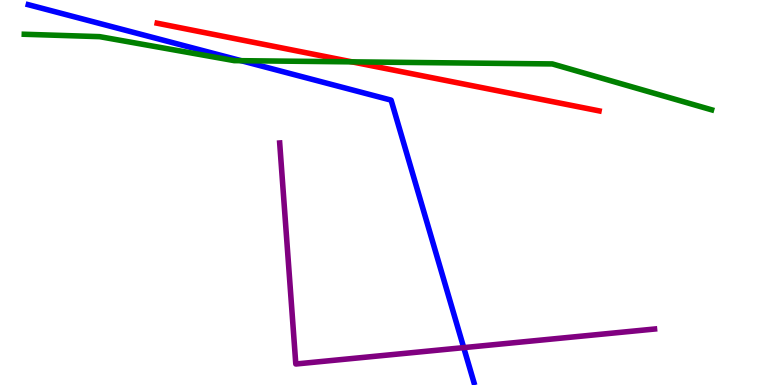[{'lines': ['blue', 'red'], 'intersections': []}, {'lines': ['green', 'red'], 'intersections': [{'x': 4.54, 'y': 8.39}]}, {'lines': ['purple', 'red'], 'intersections': []}, {'lines': ['blue', 'green'], 'intersections': [{'x': 3.11, 'y': 8.42}]}, {'lines': ['blue', 'purple'], 'intersections': [{'x': 5.98, 'y': 0.971}]}, {'lines': ['green', 'purple'], 'intersections': []}]